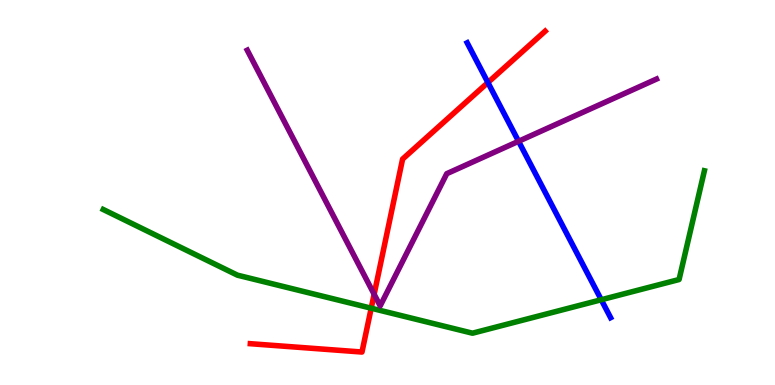[{'lines': ['blue', 'red'], 'intersections': [{'x': 6.3, 'y': 7.86}]}, {'lines': ['green', 'red'], 'intersections': [{'x': 4.79, 'y': 1.99}]}, {'lines': ['purple', 'red'], 'intersections': [{'x': 4.83, 'y': 2.36}]}, {'lines': ['blue', 'green'], 'intersections': [{'x': 7.76, 'y': 2.21}]}, {'lines': ['blue', 'purple'], 'intersections': [{'x': 6.69, 'y': 6.33}]}, {'lines': ['green', 'purple'], 'intersections': []}]